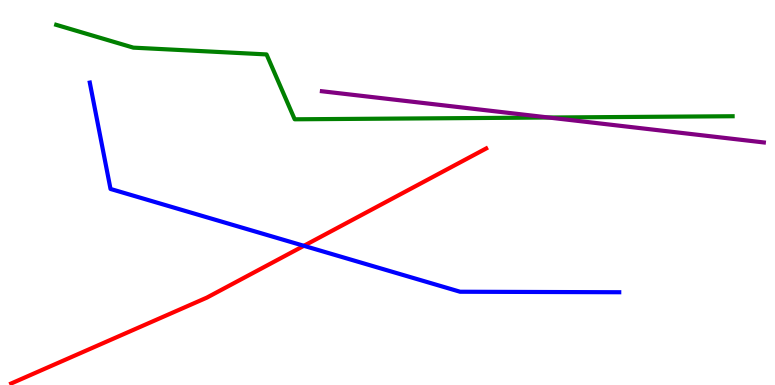[{'lines': ['blue', 'red'], 'intersections': [{'x': 3.92, 'y': 3.62}]}, {'lines': ['green', 'red'], 'intersections': []}, {'lines': ['purple', 'red'], 'intersections': []}, {'lines': ['blue', 'green'], 'intersections': []}, {'lines': ['blue', 'purple'], 'intersections': []}, {'lines': ['green', 'purple'], 'intersections': [{'x': 7.08, 'y': 6.95}]}]